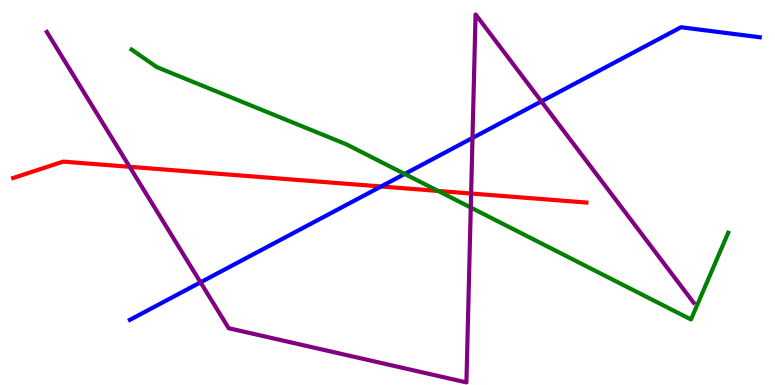[{'lines': ['blue', 'red'], 'intersections': [{'x': 4.92, 'y': 5.16}]}, {'lines': ['green', 'red'], 'intersections': [{'x': 5.65, 'y': 5.04}]}, {'lines': ['purple', 'red'], 'intersections': [{'x': 1.67, 'y': 5.67}, {'x': 6.08, 'y': 4.97}]}, {'lines': ['blue', 'green'], 'intersections': [{'x': 5.22, 'y': 5.48}]}, {'lines': ['blue', 'purple'], 'intersections': [{'x': 2.59, 'y': 2.67}, {'x': 6.1, 'y': 6.42}, {'x': 6.99, 'y': 7.37}]}, {'lines': ['green', 'purple'], 'intersections': [{'x': 6.07, 'y': 4.61}]}]